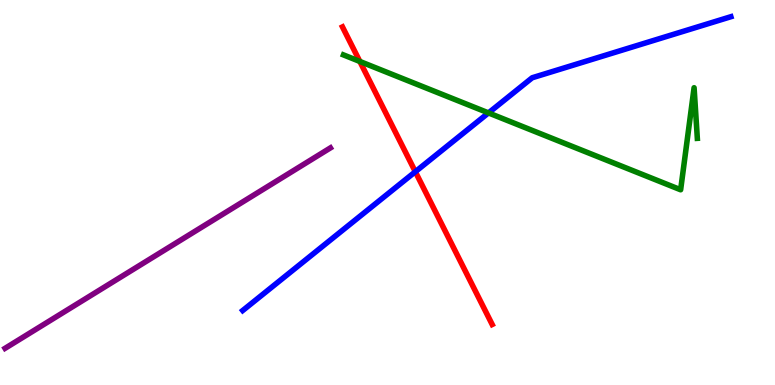[{'lines': ['blue', 'red'], 'intersections': [{'x': 5.36, 'y': 5.54}]}, {'lines': ['green', 'red'], 'intersections': [{'x': 4.64, 'y': 8.4}]}, {'lines': ['purple', 'red'], 'intersections': []}, {'lines': ['blue', 'green'], 'intersections': [{'x': 6.3, 'y': 7.07}]}, {'lines': ['blue', 'purple'], 'intersections': []}, {'lines': ['green', 'purple'], 'intersections': []}]